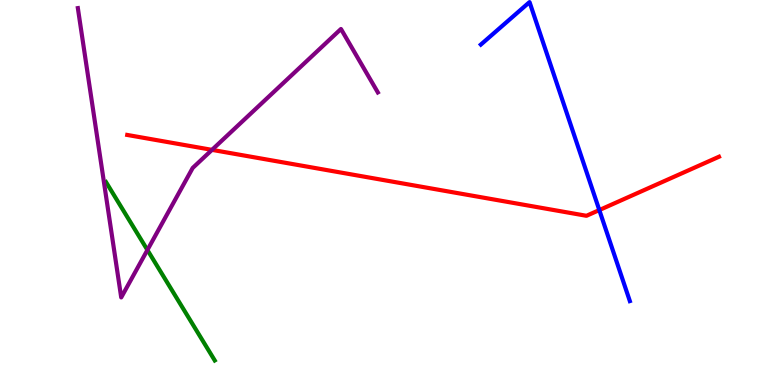[{'lines': ['blue', 'red'], 'intersections': [{'x': 7.73, 'y': 4.54}]}, {'lines': ['green', 'red'], 'intersections': []}, {'lines': ['purple', 'red'], 'intersections': [{'x': 2.74, 'y': 6.11}]}, {'lines': ['blue', 'green'], 'intersections': []}, {'lines': ['blue', 'purple'], 'intersections': []}, {'lines': ['green', 'purple'], 'intersections': [{'x': 1.9, 'y': 3.51}]}]